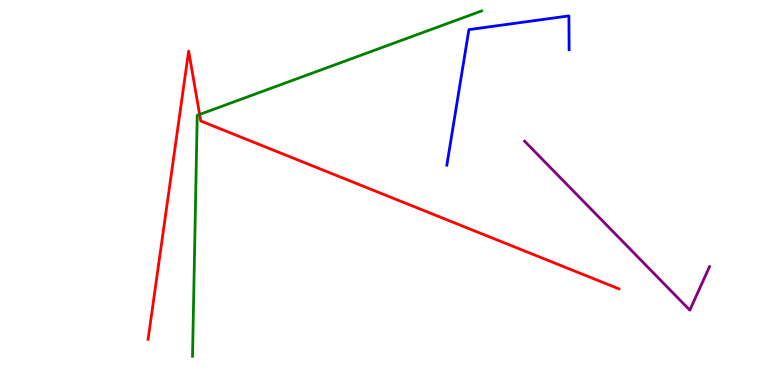[{'lines': ['blue', 'red'], 'intersections': []}, {'lines': ['green', 'red'], 'intersections': [{'x': 2.58, 'y': 7.03}]}, {'lines': ['purple', 'red'], 'intersections': []}, {'lines': ['blue', 'green'], 'intersections': []}, {'lines': ['blue', 'purple'], 'intersections': []}, {'lines': ['green', 'purple'], 'intersections': []}]